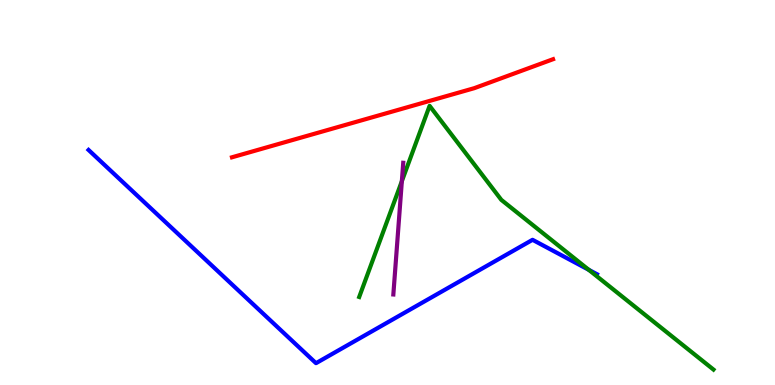[{'lines': ['blue', 'red'], 'intersections': []}, {'lines': ['green', 'red'], 'intersections': []}, {'lines': ['purple', 'red'], 'intersections': []}, {'lines': ['blue', 'green'], 'intersections': [{'x': 7.6, 'y': 2.99}]}, {'lines': ['blue', 'purple'], 'intersections': []}, {'lines': ['green', 'purple'], 'intersections': [{'x': 5.19, 'y': 5.29}]}]